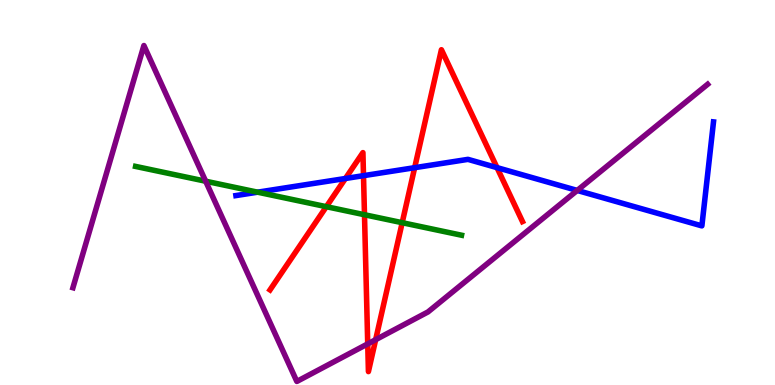[{'lines': ['blue', 'red'], 'intersections': [{'x': 4.46, 'y': 5.36}, {'x': 4.69, 'y': 5.44}, {'x': 5.35, 'y': 5.64}, {'x': 6.41, 'y': 5.65}]}, {'lines': ['green', 'red'], 'intersections': [{'x': 4.21, 'y': 4.63}, {'x': 4.7, 'y': 4.42}, {'x': 5.19, 'y': 4.22}]}, {'lines': ['purple', 'red'], 'intersections': [{'x': 4.74, 'y': 1.07}, {'x': 4.85, 'y': 1.18}]}, {'lines': ['blue', 'green'], 'intersections': [{'x': 3.32, 'y': 5.01}]}, {'lines': ['blue', 'purple'], 'intersections': [{'x': 7.45, 'y': 5.05}]}, {'lines': ['green', 'purple'], 'intersections': [{'x': 2.65, 'y': 5.29}]}]